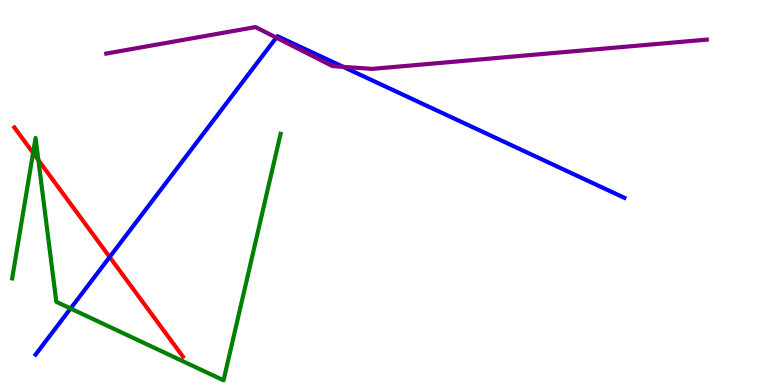[{'lines': ['blue', 'red'], 'intersections': [{'x': 1.42, 'y': 3.32}]}, {'lines': ['green', 'red'], 'intersections': [{'x': 0.427, 'y': 6.03}, {'x': 0.495, 'y': 5.84}]}, {'lines': ['purple', 'red'], 'intersections': []}, {'lines': ['blue', 'green'], 'intersections': [{'x': 0.911, 'y': 1.99}]}, {'lines': ['blue', 'purple'], 'intersections': [{'x': 3.57, 'y': 9.02}, {'x': 4.43, 'y': 8.26}]}, {'lines': ['green', 'purple'], 'intersections': []}]